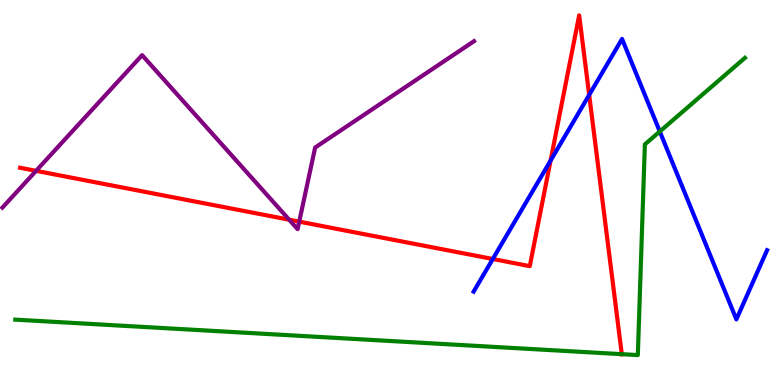[{'lines': ['blue', 'red'], 'intersections': [{'x': 6.36, 'y': 3.27}, {'x': 7.1, 'y': 5.83}, {'x': 7.6, 'y': 7.53}]}, {'lines': ['green', 'red'], 'intersections': [{'x': 8.02, 'y': 0.801}]}, {'lines': ['purple', 'red'], 'intersections': [{'x': 0.466, 'y': 5.56}, {'x': 3.73, 'y': 4.29}, {'x': 3.86, 'y': 4.24}]}, {'lines': ['blue', 'green'], 'intersections': [{'x': 8.51, 'y': 6.58}]}, {'lines': ['blue', 'purple'], 'intersections': []}, {'lines': ['green', 'purple'], 'intersections': []}]